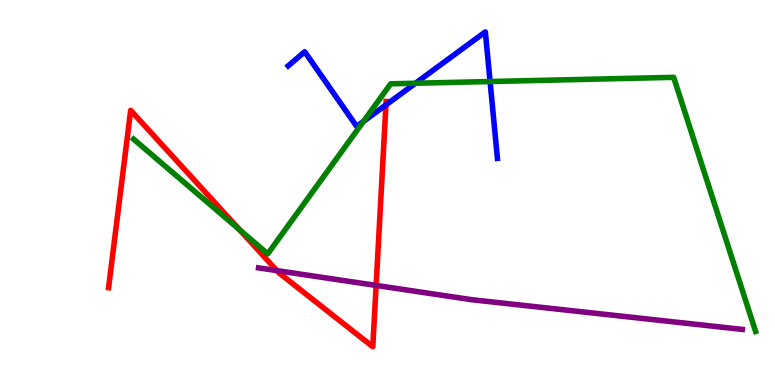[{'lines': ['blue', 'red'], 'intersections': [{'x': 4.98, 'y': 7.27}]}, {'lines': ['green', 'red'], 'intersections': [{'x': 3.09, 'y': 4.03}]}, {'lines': ['purple', 'red'], 'intersections': [{'x': 3.57, 'y': 2.97}, {'x': 4.85, 'y': 2.59}]}, {'lines': ['blue', 'green'], 'intersections': [{'x': 4.69, 'y': 6.85}, {'x': 5.36, 'y': 7.84}, {'x': 6.32, 'y': 7.88}]}, {'lines': ['blue', 'purple'], 'intersections': []}, {'lines': ['green', 'purple'], 'intersections': []}]